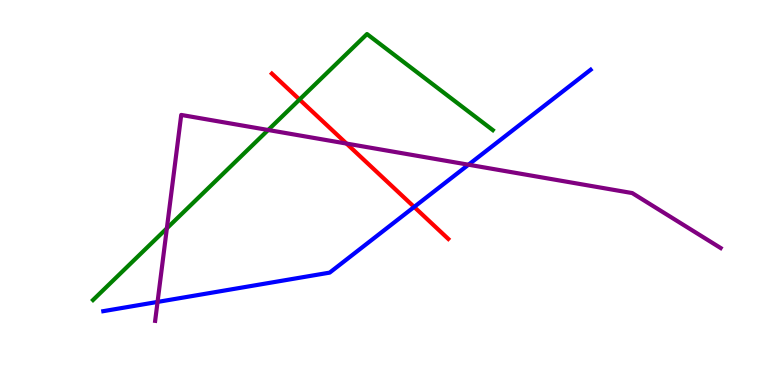[{'lines': ['blue', 'red'], 'intersections': [{'x': 5.34, 'y': 4.62}]}, {'lines': ['green', 'red'], 'intersections': [{'x': 3.86, 'y': 7.41}]}, {'lines': ['purple', 'red'], 'intersections': [{'x': 4.47, 'y': 6.27}]}, {'lines': ['blue', 'green'], 'intersections': []}, {'lines': ['blue', 'purple'], 'intersections': [{'x': 2.03, 'y': 2.16}, {'x': 6.05, 'y': 5.72}]}, {'lines': ['green', 'purple'], 'intersections': [{'x': 2.15, 'y': 4.07}, {'x': 3.46, 'y': 6.62}]}]